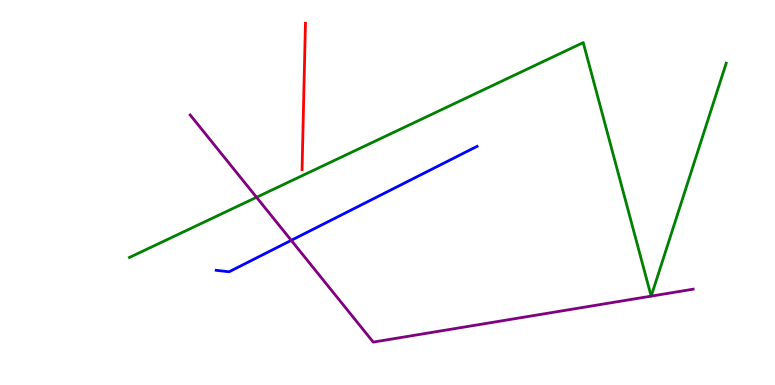[{'lines': ['blue', 'red'], 'intersections': []}, {'lines': ['green', 'red'], 'intersections': []}, {'lines': ['purple', 'red'], 'intersections': []}, {'lines': ['blue', 'green'], 'intersections': []}, {'lines': ['blue', 'purple'], 'intersections': [{'x': 3.76, 'y': 3.76}]}, {'lines': ['green', 'purple'], 'intersections': [{'x': 3.31, 'y': 4.88}, {'x': 8.4, 'y': 2.31}, {'x': 8.4, 'y': 2.31}]}]